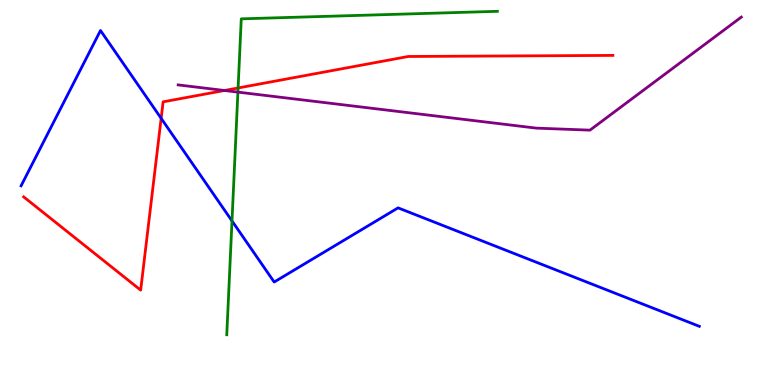[{'lines': ['blue', 'red'], 'intersections': [{'x': 2.08, 'y': 6.93}]}, {'lines': ['green', 'red'], 'intersections': [{'x': 3.07, 'y': 7.72}]}, {'lines': ['purple', 'red'], 'intersections': [{'x': 2.9, 'y': 7.65}]}, {'lines': ['blue', 'green'], 'intersections': [{'x': 2.99, 'y': 4.26}]}, {'lines': ['blue', 'purple'], 'intersections': []}, {'lines': ['green', 'purple'], 'intersections': [{'x': 3.07, 'y': 7.61}]}]